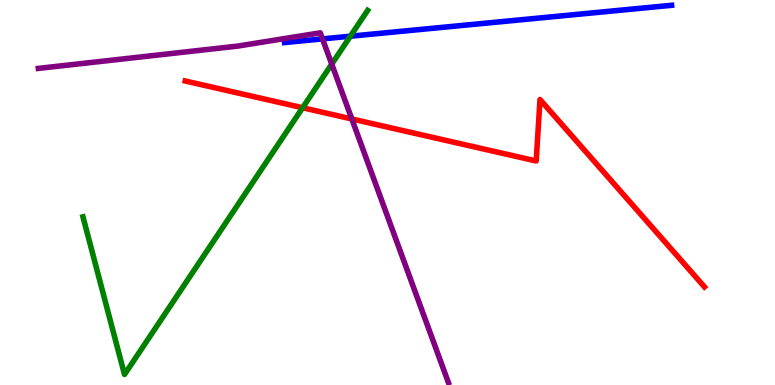[{'lines': ['blue', 'red'], 'intersections': []}, {'lines': ['green', 'red'], 'intersections': [{'x': 3.9, 'y': 7.2}]}, {'lines': ['purple', 'red'], 'intersections': [{'x': 4.54, 'y': 6.91}]}, {'lines': ['blue', 'green'], 'intersections': [{'x': 4.52, 'y': 9.06}]}, {'lines': ['blue', 'purple'], 'intersections': [{'x': 4.16, 'y': 8.99}]}, {'lines': ['green', 'purple'], 'intersections': [{'x': 4.28, 'y': 8.33}]}]